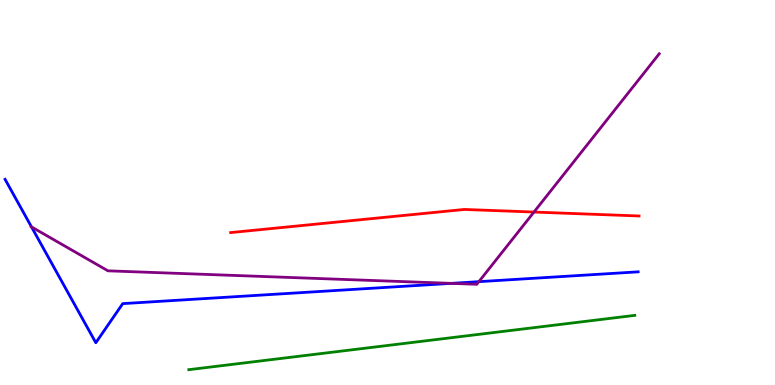[{'lines': ['blue', 'red'], 'intersections': []}, {'lines': ['green', 'red'], 'intersections': []}, {'lines': ['purple', 'red'], 'intersections': [{'x': 6.89, 'y': 4.49}]}, {'lines': ['blue', 'green'], 'intersections': []}, {'lines': ['blue', 'purple'], 'intersections': [{'x': 0.406, 'y': 4.11}, {'x': 5.82, 'y': 2.64}, {'x': 6.18, 'y': 2.68}]}, {'lines': ['green', 'purple'], 'intersections': []}]